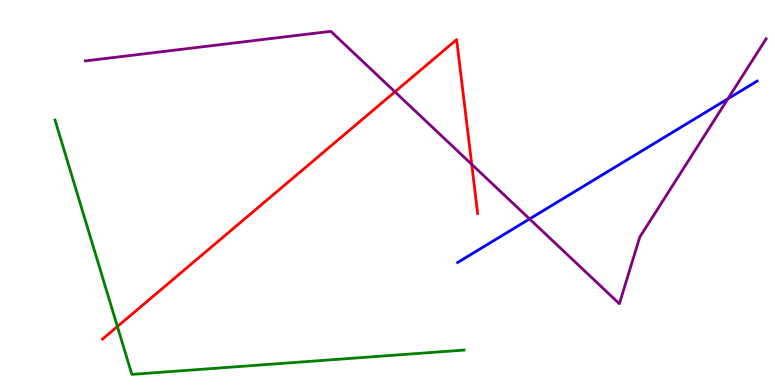[{'lines': ['blue', 'red'], 'intersections': []}, {'lines': ['green', 'red'], 'intersections': [{'x': 1.51, 'y': 1.52}]}, {'lines': ['purple', 'red'], 'intersections': [{'x': 5.1, 'y': 7.61}, {'x': 6.09, 'y': 5.73}]}, {'lines': ['blue', 'green'], 'intersections': []}, {'lines': ['blue', 'purple'], 'intersections': [{'x': 6.83, 'y': 4.31}, {'x': 9.39, 'y': 7.43}]}, {'lines': ['green', 'purple'], 'intersections': []}]